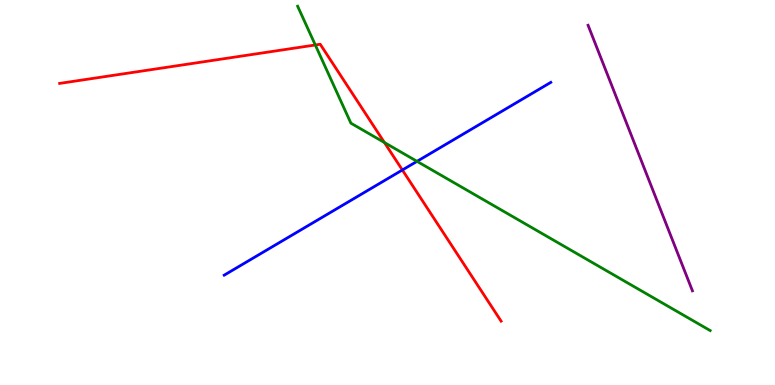[{'lines': ['blue', 'red'], 'intersections': [{'x': 5.19, 'y': 5.58}]}, {'lines': ['green', 'red'], 'intersections': [{'x': 4.07, 'y': 8.83}, {'x': 4.96, 'y': 6.3}]}, {'lines': ['purple', 'red'], 'intersections': []}, {'lines': ['blue', 'green'], 'intersections': [{'x': 5.38, 'y': 5.81}]}, {'lines': ['blue', 'purple'], 'intersections': []}, {'lines': ['green', 'purple'], 'intersections': []}]